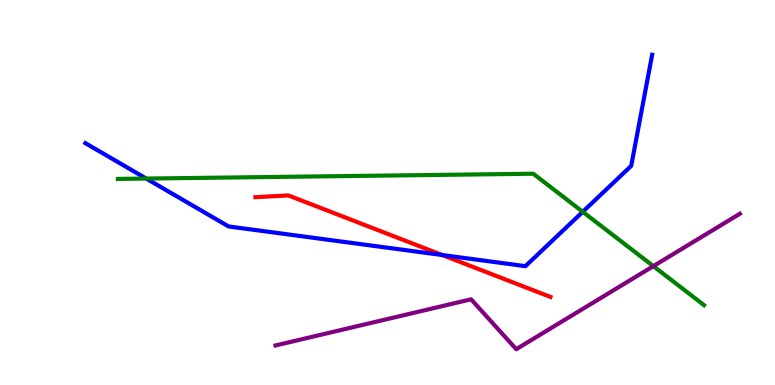[{'lines': ['blue', 'red'], 'intersections': [{'x': 5.71, 'y': 3.38}]}, {'lines': ['green', 'red'], 'intersections': []}, {'lines': ['purple', 'red'], 'intersections': []}, {'lines': ['blue', 'green'], 'intersections': [{'x': 1.89, 'y': 5.36}, {'x': 7.52, 'y': 4.5}]}, {'lines': ['blue', 'purple'], 'intersections': []}, {'lines': ['green', 'purple'], 'intersections': [{'x': 8.43, 'y': 3.09}]}]